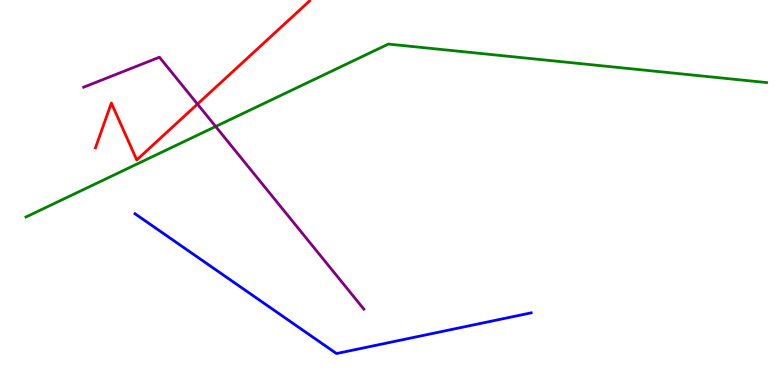[{'lines': ['blue', 'red'], 'intersections': []}, {'lines': ['green', 'red'], 'intersections': []}, {'lines': ['purple', 'red'], 'intersections': [{'x': 2.55, 'y': 7.3}]}, {'lines': ['blue', 'green'], 'intersections': []}, {'lines': ['blue', 'purple'], 'intersections': []}, {'lines': ['green', 'purple'], 'intersections': [{'x': 2.78, 'y': 6.71}]}]